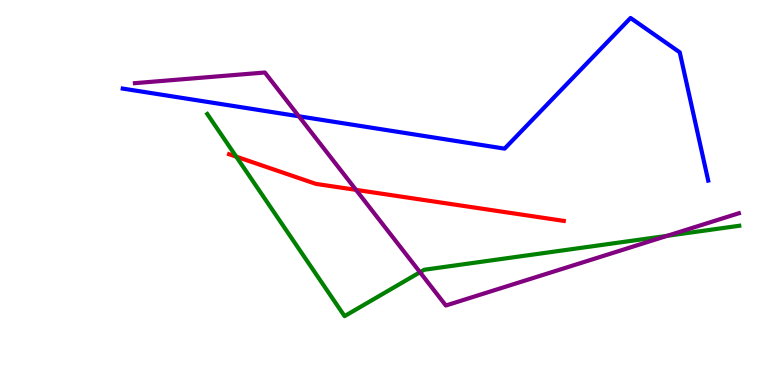[{'lines': ['blue', 'red'], 'intersections': []}, {'lines': ['green', 'red'], 'intersections': [{'x': 3.05, 'y': 5.93}]}, {'lines': ['purple', 'red'], 'intersections': [{'x': 4.59, 'y': 5.07}]}, {'lines': ['blue', 'green'], 'intersections': []}, {'lines': ['blue', 'purple'], 'intersections': [{'x': 3.86, 'y': 6.98}]}, {'lines': ['green', 'purple'], 'intersections': [{'x': 5.42, 'y': 2.93}, {'x': 8.61, 'y': 3.87}]}]